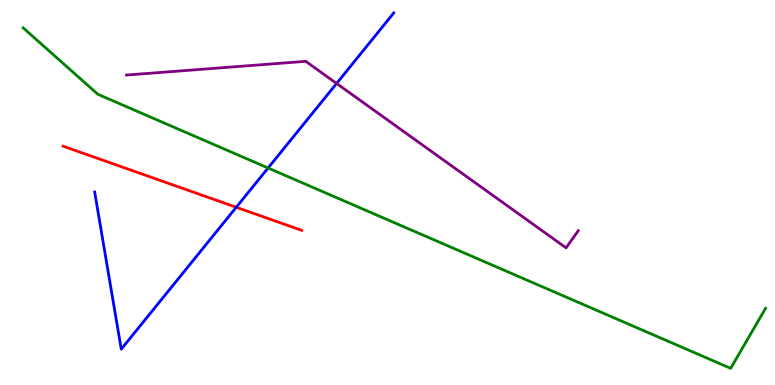[{'lines': ['blue', 'red'], 'intersections': [{'x': 3.05, 'y': 4.62}]}, {'lines': ['green', 'red'], 'intersections': []}, {'lines': ['purple', 'red'], 'intersections': []}, {'lines': ['blue', 'green'], 'intersections': [{'x': 3.46, 'y': 5.64}]}, {'lines': ['blue', 'purple'], 'intersections': [{'x': 4.34, 'y': 7.83}]}, {'lines': ['green', 'purple'], 'intersections': []}]